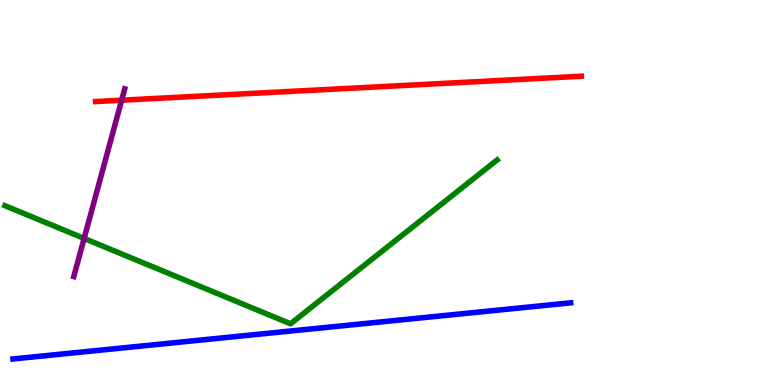[{'lines': ['blue', 'red'], 'intersections': []}, {'lines': ['green', 'red'], 'intersections': []}, {'lines': ['purple', 'red'], 'intersections': [{'x': 1.57, 'y': 7.4}]}, {'lines': ['blue', 'green'], 'intersections': []}, {'lines': ['blue', 'purple'], 'intersections': []}, {'lines': ['green', 'purple'], 'intersections': [{'x': 1.09, 'y': 3.81}]}]